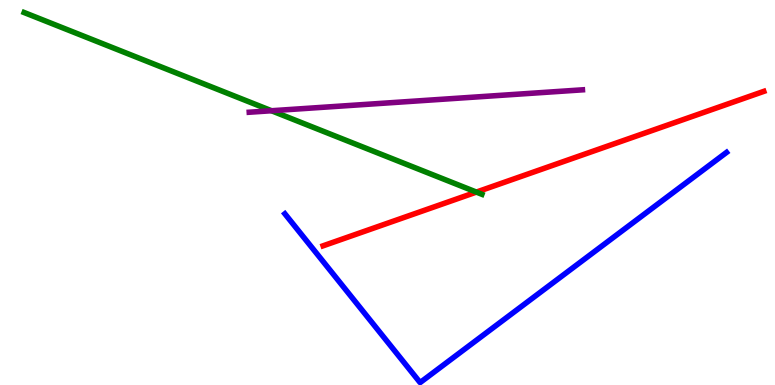[{'lines': ['blue', 'red'], 'intersections': []}, {'lines': ['green', 'red'], 'intersections': [{'x': 6.15, 'y': 5.01}]}, {'lines': ['purple', 'red'], 'intersections': []}, {'lines': ['blue', 'green'], 'intersections': []}, {'lines': ['blue', 'purple'], 'intersections': []}, {'lines': ['green', 'purple'], 'intersections': [{'x': 3.5, 'y': 7.12}]}]